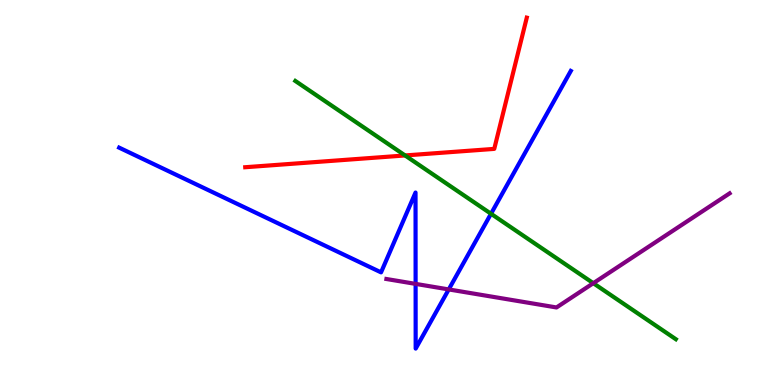[{'lines': ['blue', 'red'], 'intersections': []}, {'lines': ['green', 'red'], 'intersections': [{'x': 5.23, 'y': 5.96}]}, {'lines': ['purple', 'red'], 'intersections': []}, {'lines': ['blue', 'green'], 'intersections': [{'x': 6.34, 'y': 4.45}]}, {'lines': ['blue', 'purple'], 'intersections': [{'x': 5.36, 'y': 2.63}, {'x': 5.79, 'y': 2.48}]}, {'lines': ['green', 'purple'], 'intersections': [{'x': 7.66, 'y': 2.64}]}]